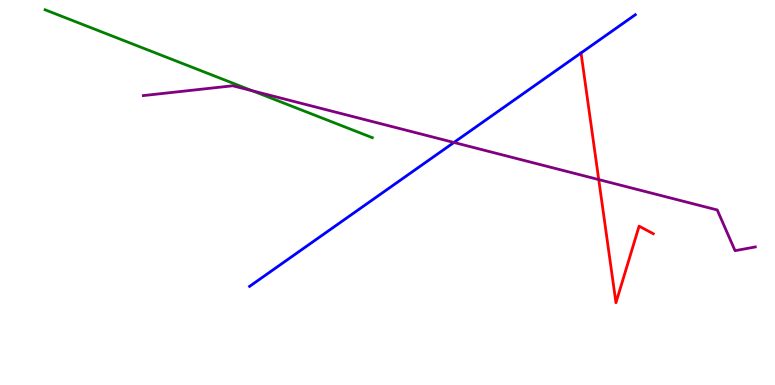[{'lines': ['blue', 'red'], 'intersections': []}, {'lines': ['green', 'red'], 'intersections': []}, {'lines': ['purple', 'red'], 'intersections': [{'x': 7.73, 'y': 5.34}]}, {'lines': ['blue', 'green'], 'intersections': []}, {'lines': ['blue', 'purple'], 'intersections': [{'x': 5.86, 'y': 6.3}]}, {'lines': ['green', 'purple'], 'intersections': [{'x': 3.26, 'y': 7.64}]}]